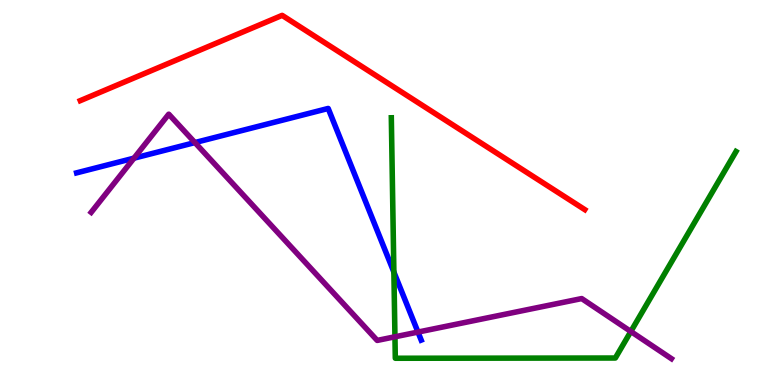[{'lines': ['blue', 'red'], 'intersections': []}, {'lines': ['green', 'red'], 'intersections': []}, {'lines': ['purple', 'red'], 'intersections': []}, {'lines': ['blue', 'green'], 'intersections': [{'x': 5.08, 'y': 2.93}]}, {'lines': ['blue', 'purple'], 'intersections': [{'x': 1.73, 'y': 5.89}, {'x': 2.52, 'y': 6.3}, {'x': 5.39, 'y': 1.37}]}, {'lines': ['green', 'purple'], 'intersections': [{'x': 5.1, 'y': 1.25}, {'x': 8.14, 'y': 1.39}]}]